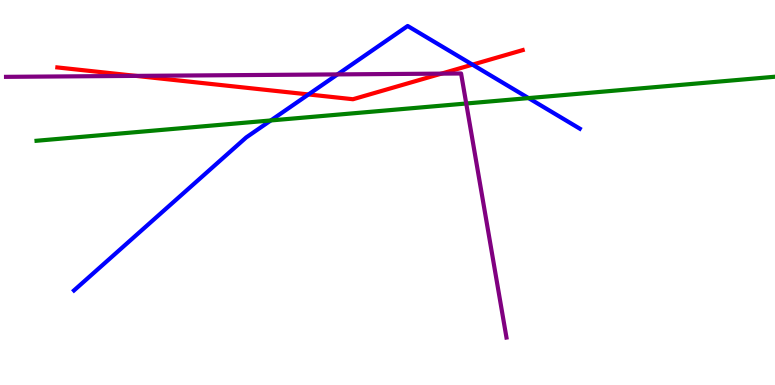[{'lines': ['blue', 'red'], 'intersections': [{'x': 3.98, 'y': 7.55}, {'x': 6.1, 'y': 8.32}]}, {'lines': ['green', 'red'], 'intersections': []}, {'lines': ['purple', 'red'], 'intersections': [{'x': 1.75, 'y': 8.03}, {'x': 5.7, 'y': 8.09}]}, {'lines': ['blue', 'green'], 'intersections': [{'x': 3.49, 'y': 6.87}, {'x': 6.82, 'y': 7.45}]}, {'lines': ['blue', 'purple'], 'intersections': [{'x': 4.36, 'y': 8.07}]}, {'lines': ['green', 'purple'], 'intersections': [{'x': 6.02, 'y': 7.31}]}]